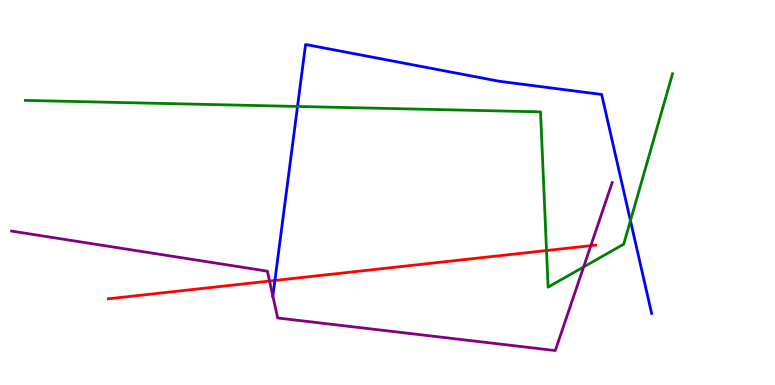[{'lines': ['blue', 'red'], 'intersections': [{'x': 3.55, 'y': 2.72}]}, {'lines': ['green', 'red'], 'intersections': [{'x': 7.05, 'y': 3.49}]}, {'lines': ['purple', 'red'], 'intersections': [{'x': 3.48, 'y': 2.7}, {'x': 7.62, 'y': 3.62}]}, {'lines': ['blue', 'green'], 'intersections': [{'x': 3.84, 'y': 7.23}, {'x': 8.13, 'y': 4.27}]}, {'lines': ['blue', 'purple'], 'intersections': [{'x': 3.52, 'y': 2.31}]}, {'lines': ['green', 'purple'], 'intersections': [{'x': 7.53, 'y': 3.07}]}]